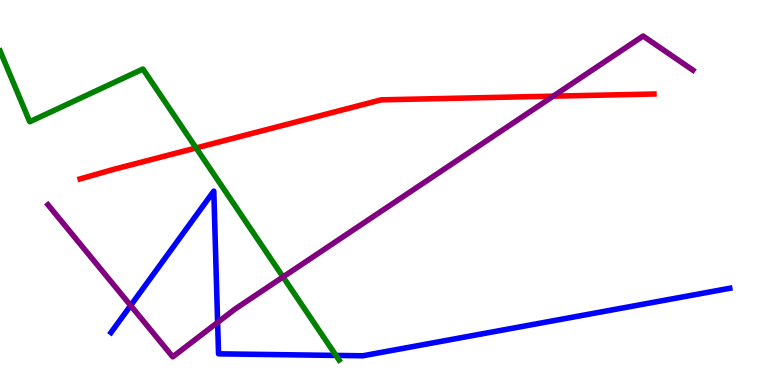[{'lines': ['blue', 'red'], 'intersections': []}, {'lines': ['green', 'red'], 'intersections': [{'x': 2.53, 'y': 6.16}]}, {'lines': ['purple', 'red'], 'intersections': [{'x': 7.14, 'y': 7.5}]}, {'lines': ['blue', 'green'], 'intersections': [{'x': 4.33, 'y': 0.768}]}, {'lines': ['blue', 'purple'], 'intersections': [{'x': 1.69, 'y': 2.06}, {'x': 2.81, 'y': 1.63}]}, {'lines': ['green', 'purple'], 'intersections': [{'x': 3.65, 'y': 2.81}]}]